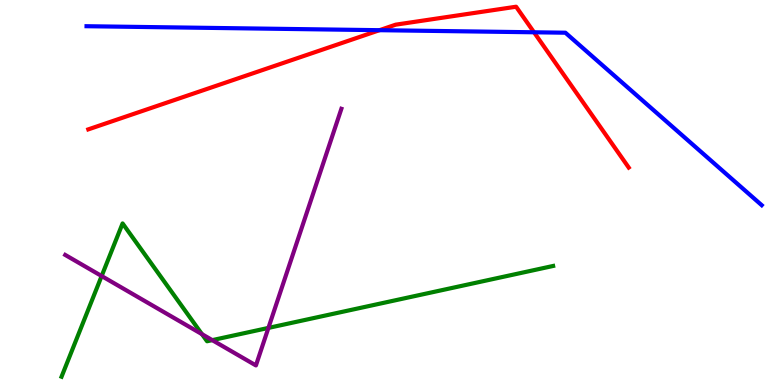[{'lines': ['blue', 'red'], 'intersections': [{'x': 4.9, 'y': 9.22}, {'x': 6.89, 'y': 9.16}]}, {'lines': ['green', 'red'], 'intersections': []}, {'lines': ['purple', 'red'], 'intersections': []}, {'lines': ['blue', 'green'], 'intersections': []}, {'lines': ['blue', 'purple'], 'intersections': []}, {'lines': ['green', 'purple'], 'intersections': [{'x': 1.31, 'y': 2.83}, {'x': 2.61, 'y': 1.32}, {'x': 2.74, 'y': 1.17}, {'x': 3.46, 'y': 1.48}]}]